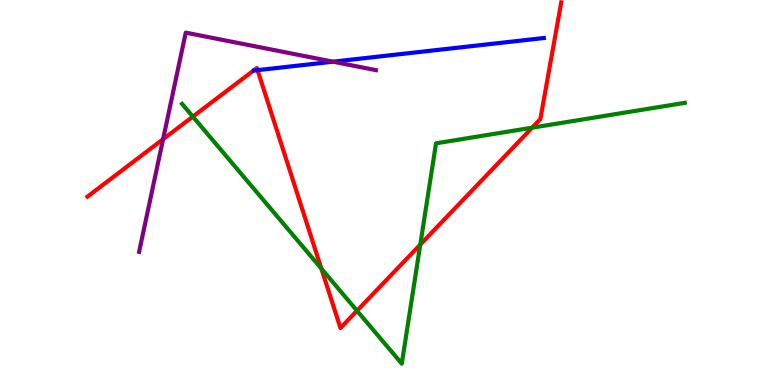[{'lines': ['blue', 'red'], 'intersections': [{'x': 3.32, 'y': 8.18}]}, {'lines': ['green', 'red'], 'intersections': [{'x': 2.49, 'y': 6.97}, {'x': 4.15, 'y': 3.02}, {'x': 4.61, 'y': 1.93}, {'x': 5.42, 'y': 3.65}, {'x': 6.87, 'y': 6.68}]}, {'lines': ['purple', 'red'], 'intersections': [{'x': 2.1, 'y': 6.38}]}, {'lines': ['blue', 'green'], 'intersections': []}, {'lines': ['blue', 'purple'], 'intersections': [{'x': 4.3, 'y': 8.4}]}, {'lines': ['green', 'purple'], 'intersections': []}]